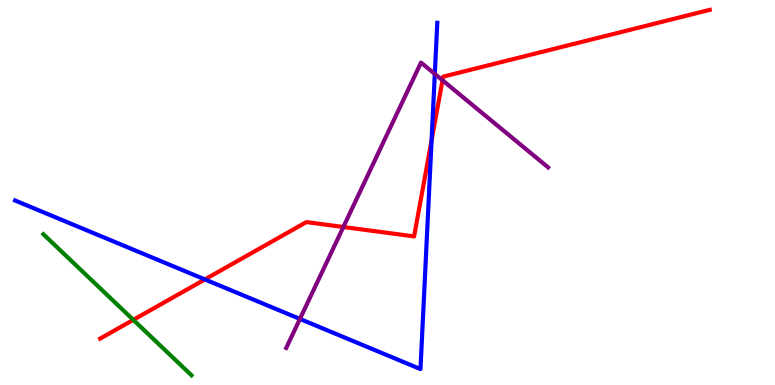[{'lines': ['blue', 'red'], 'intersections': [{'x': 2.64, 'y': 2.74}, {'x': 5.57, 'y': 6.35}]}, {'lines': ['green', 'red'], 'intersections': [{'x': 1.72, 'y': 1.69}]}, {'lines': ['purple', 'red'], 'intersections': [{'x': 4.43, 'y': 4.1}, {'x': 5.71, 'y': 7.91}]}, {'lines': ['blue', 'green'], 'intersections': []}, {'lines': ['blue', 'purple'], 'intersections': [{'x': 3.87, 'y': 1.72}, {'x': 5.61, 'y': 8.08}]}, {'lines': ['green', 'purple'], 'intersections': []}]